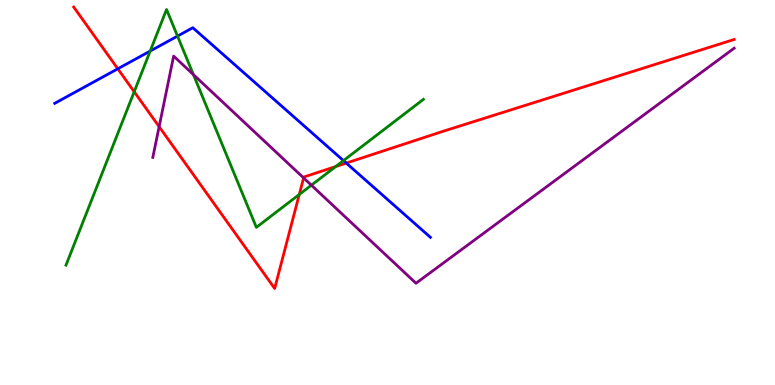[{'lines': ['blue', 'red'], 'intersections': [{'x': 1.52, 'y': 8.21}, {'x': 4.47, 'y': 5.76}]}, {'lines': ['green', 'red'], 'intersections': [{'x': 1.73, 'y': 7.62}, {'x': 3.86, 'y': 4.95}, {'x': 4.33, 'y': 5.67}]}, {'lines': ['purple', 'red'], 'intersections': [{'x': 2.05, 'y': 6.71}, {'x': 3.92, 'y': 5.38}]}, {'lines': ['blue', 'green'], 'intersections': [{'x': 1.94, 'y': 8.67}, {'x': 2.29, 'y': 9.06}, {'x': 4.43, 'y': 5.83}]}, {'lines': ['blue', 'purple'], 'intersections': []}, {'lines': ['green', 'purple'], 'intersections': [{'x': 2.5, 'y': 8.06}, {'x': 4.02, 'y': 5.19}]}]